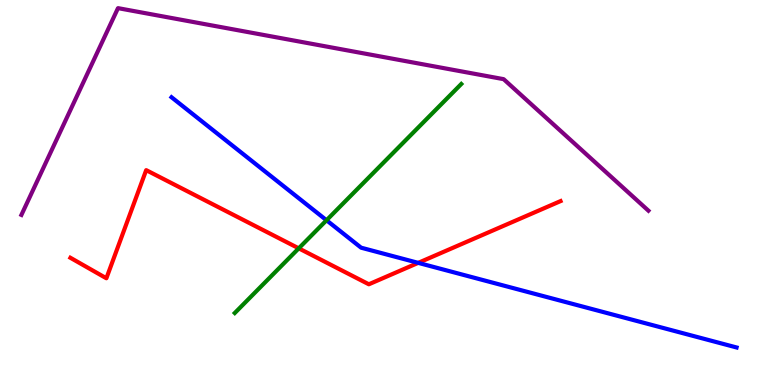[{'lines': ['blue', 'red'], 'intersections': [{'x': 5.4, 'y': 3.17}]}, {'lines': ['green', 'red'], 'intersections': [{'x': 3.85, 'y': 3.55}]}, {'lines': ['purple', 'red'], 'intersections': []}, {'lines': ['blue', 'green'], 'intersections': [{'x': 4.21, 'y': 4.28}]}, {'lines': ['blue', 'purple'], 'intersections': []}, {'lines': ['green', 'purple'], 'intersections': []}]